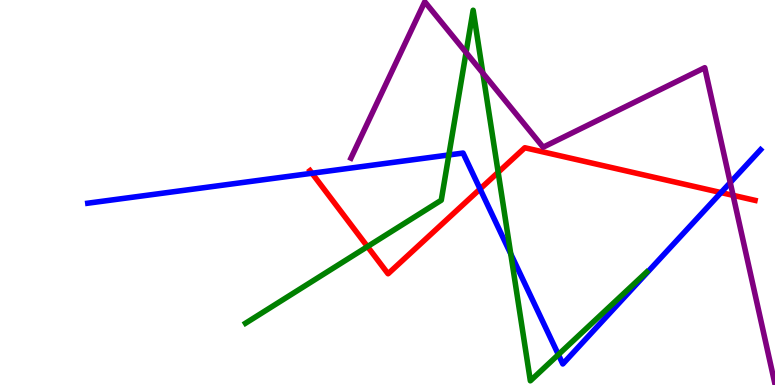[{'lines': ['blue', 'red'], 'intersections': [{'x': 4.03, 'y': 5.5}, {'x': 6.19, 'y': 5.09}, {'x': 9.3, 'y': 5.0}]}, {'lines': ['green', 'red'], 'intersections': [{'x': 4.74, 'y': 3.6}, {'x': 6.43, 'y': 5.52}]}, {'lines': ['purple', 'red'], 'intersections': [{'x': 9.46, 'y': 4.93}]}, {'lines': ['blue', 'green'], 'intersections': [{'x': 5.79, 'y': 5.98}, {'x': 6.59, 'y': 3.41}, {'x': 7.2, 'y': 0.79}]}, {'lines': ['blue', 'purple'], 'intersections': [{'x': 9.42, 'y': 5.26}]}, {'lines': ['green', 'purple'], 'intersections': [{'x': 6.01, 'y': 8.64}, {'x': 6.23, 'y': 8.1}]}]